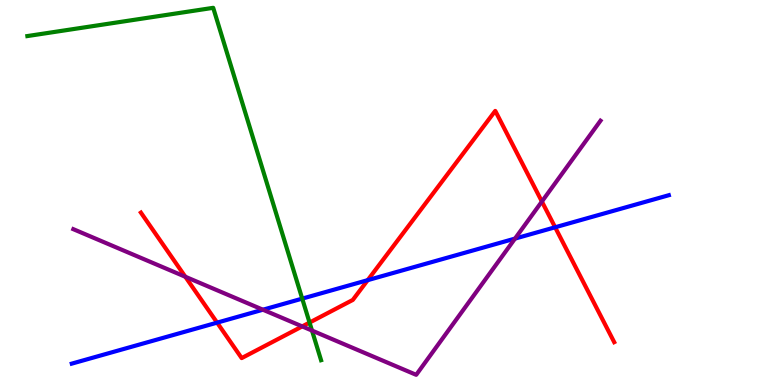[{'lines': ['blue', 'red'], 'intersections': [{'x': 2.8, 'y': 1.62}, {'x': 4.74, 'y': 2.72}, {'x': 7.16, 'y': 4.1}]}, {'lines': ['green', 'red'], 'intersections': [{'x': 3.99, 'y': 1.62}]}, {'lines': ['purple', 'red'], 'intersections': [{'x': 2.39, 'y': 2.81}, {'x': 3.9, 'y': 1.52}, {'x': 6.99, 'y': 4.77}]}, {'lines': ['blue', 'green'], 'intersections': [{'x': 3.9, 'y': 2.24}]}, {'lines': ['blue', 'purple'], 'intersections': [{'x': 3.39, 'y': 1.96}, {'x': 6.65, 'y': 3.8}]}, {'lines': ['green', 'purple'], 'intersections': [{'x': 4.03, 'y': 1.41}]}]